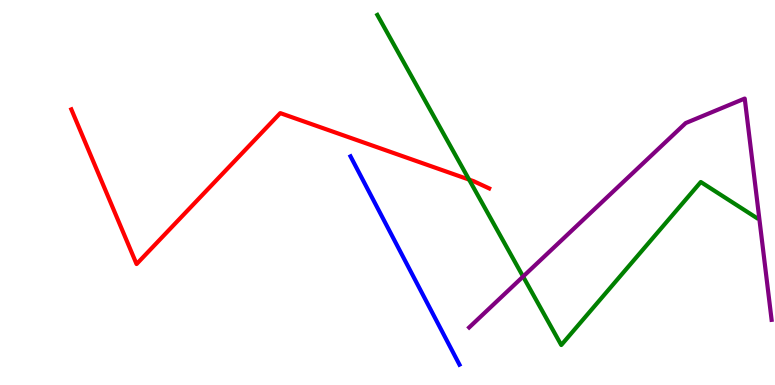[{'lines': ['blue', 'red'], 'intersections': []}, {'lines': ['green', 'red'], 'intersections': [{'x': 6.05, 'y': 5.34}]}, {'lines': ['purple', 'red'], 'intersections': []}, {'lines': ['blue', 'green'], 'intersections': []}, {'lines': ['blue', 'purple'], 'intersections': []}, {'lines': ['green', 'purple'], 'intersections': [{'x': 6.75, 'y': 2.82}]}]